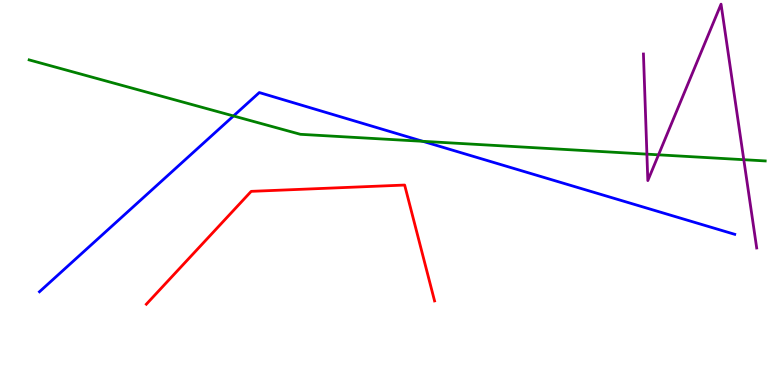[{'lines': ['blue', 'red'], 'intersections': []}, {'lines': ['green', 'red'], 'intersections': []}, {'lines': ['purple', 'red'], 'intersections': []}, {'lines': ['blue', 'green'], 'intersections': [{'x': 3.01, 'y': 6.99}, {'x': 5.46, 'y': 6.33}]}, {'lines': ['blue', 'purple'], 'intersections': []}, {'lines': ['green', 'purple'], 'intersections': [{'x': 8.35, 'y': 6.0}, {'x': 8.5, 'y': 5.98}, {'x': 9.6, 'y': 5.85}]}]